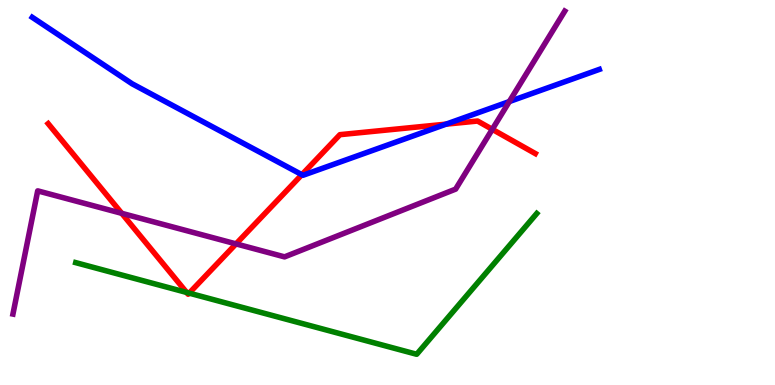[{'lines': ['blue', 'red'], 'intersections': [{'x': 3.9, 'y': 5.46}, {'x': 5.76, 'y': 6.78}]}, {'lines': ['green', 'red'], 'intersections': [{'x': 2.41, 'y': 2.4}, {'x': 2.44, 'y': 2.39}]}, {'lines': ['purple', 'red'], 'intersections': [{'x': 1.57, 'y': 4.46}, {'x': 3.05, 'y': 3.67}, {'x': 6.35, 'y': 6.64}]}, {'lines': ['blue', 'green'], 'intersections': []}, {'lines': ['blue', 'purple'], 'intersections': [{'x': 6.57, 'y': 7.36}]}, {'lines': ['green', 'purple'], 'intersections': []}]